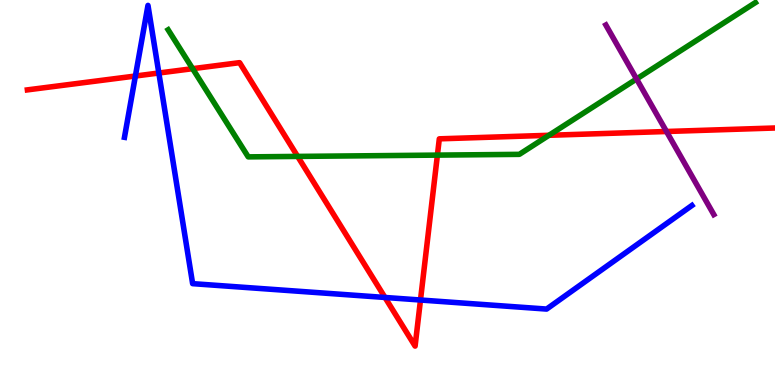[{'lines': ['blue', 'red'], 'intersections': [{'x': 1.75, 'y': 8.03}, {'x': 2.05, 'y': 8.1}, {'x': 4.97, 'y': 2.27}, {'x': 5.43, 'y': 2.21}]}, {'lines': ['green', 'red'], 'intersections': [{'x': 2.49, 'y': 8.22}, {'x': 3.84, 'y': 5.94}, {'x': 5.64, 'y': 5.97}, {'x': 7.08, 'y': 6.49}]}, {'lines': ['purple', 'red'], 'intersections': [{'x': 8.6, 'y': 6.58}]}, {'lines': ['blue', 'green'], 'intersections': []}, {'lines': ['blue', 'purple'], 'intersections': []}, {'lines': ['green', 'purple'], 'intersections': [{'x': 8.21, 'y': 7.95}]}]